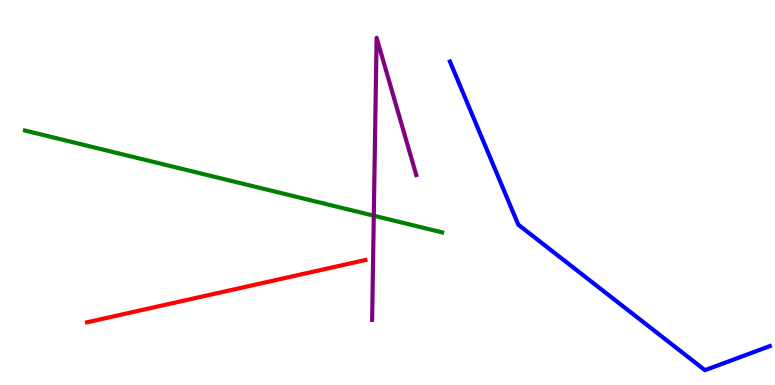[{'lines': ['blue', 'red'], 'intersections': []}, {'lines': ['green', 'red'], 'intersections': []}, {'lines': ['purple', 'red'], 'intersections': []}, {'lines': ['blue', 'green'], 'intersections': []}, {'lines': ['blue', 'purple'], 'intersections': []}, {'lines': ['green', 'purple'], 'intersections': [{'x': 4.82, 'y': 4.4}]}]